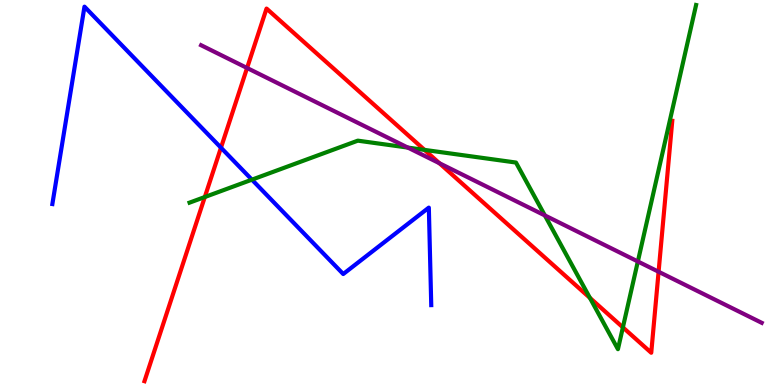[{'lines': ['blue', 'red'], 'intersections': [{'x': 2.85, 'y': 6.16}]}, {'lines': ['green', 'red'], 'intersections': [{'x': 2.64, 'y': 4.88}, {'x': 5.48, 'y': 6.11}, {'x': 7.61, 'y': 2.26}, {'x': 8.04, 'y': 1.5}]}, {'lines': ['purple', 'red'], 'intersections': [{'x': 3.19, 'y': 8.23}, {'x': 5.67, 'y': 5.76}, {'x': 8.5, 'y': 2.94}]}, {'lines': ['blue', 'green'], 'intersections': [{'x': 3.25, 'y': 5.33}]}, {'lines': ['blue', 'purple'], 'intersections': []}, {'lines': ['green', 'purple'], 'intersections': [{'x': 5.26, 'y': 6.17}, {'x': 7.03, 'y': 4.4}, {'x': 8.23, 'y': 3.21}]}]